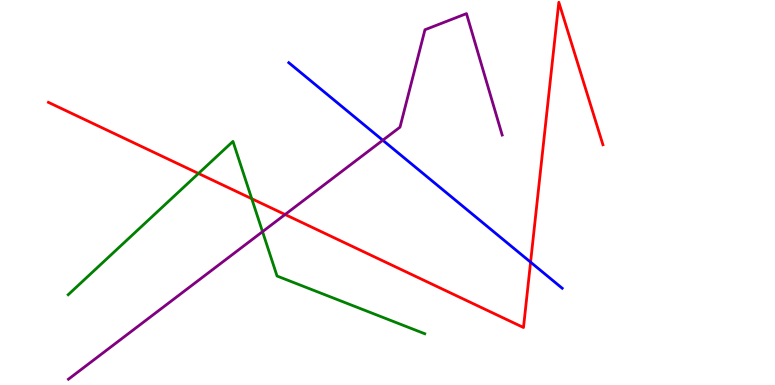[{'lines': ['blue', 'red'], 'intersections': [{'x': 6.85, 'y': 3.19}]}, {'lines': ['green', 'red'], 'intersections': [{'x': 2.56, 'y': 5.49}, {'x': 3.25, 'y': 4.84}]}, {'lines': ['purple', 'red'], 'intersections': [{'x': 3.68, 'y': 4.43}]}, {'lines': ['blue', 'green'], 'intersections': []}, {'lines': ['blue', 'purple'], 'intersections': [{'x': 4.94, 'y': 6.36}]}, {'lines': ['green', 'purple'], 'intersections': [{'x': 3.39, 'y': 3.98}]}]